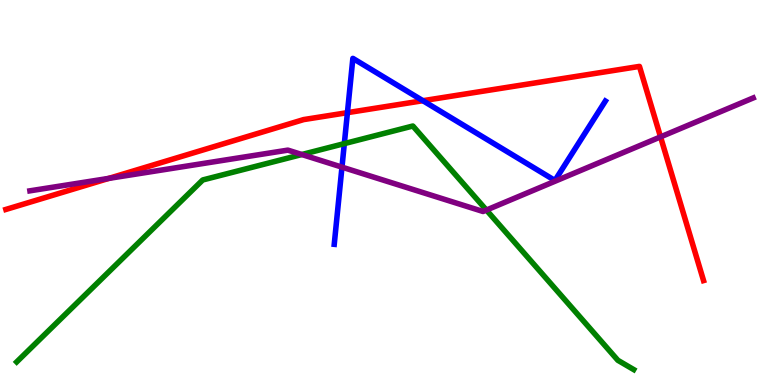[{'lines': ['blue', 'red'], 'intersections': [{'x': 4.48, 'y': 7.07}, {'x': 5.46, 'y': 7.38}]}, {'lines': ['green', 'red'], 'intersections': []}, {'lines': ['purple', 'red'], 'intersections': [{'x': 1.4, 'y': 5.37}, {'x': 8.52, 'y': 6.44}]}, {'lines': ['blue', 'green'], 'intersections': [{'x': 4.44, 'y': 6.27}]}, {'lines': ['blue', 'purple'], 'intersections': [{'x': 4.41, 'y': 5.66}]}, {'lines': ['green', 'purple'], 'intersections': [{'x': 3.89, 'y': 5.99}, {'x': 6.28, 'y': 4.54}]}]